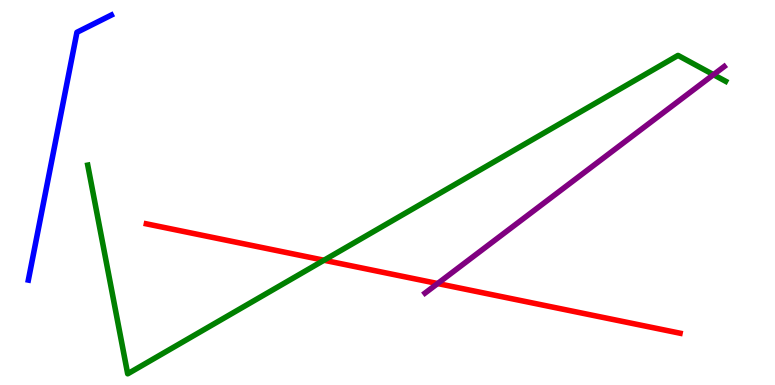[{'lines': ['blue', 'red'], 'intersections': []}, {'lines': ['green', 'red'], 'intersections': [{'x': 4.18, 'y': 3.24}]}, {'lines': ['purple', 'red'], 'intersections': [{'x': 5.65, 'y': 2.64}]}, {'lines': ['blue', 'green'], 'intersections': []}, {'lines': ['blue', 'purple'], 'intersections': []}, {'lines': ['green', 'purple'], 'intersections': [{'x': 9.21, 'y': 8.06}]}]